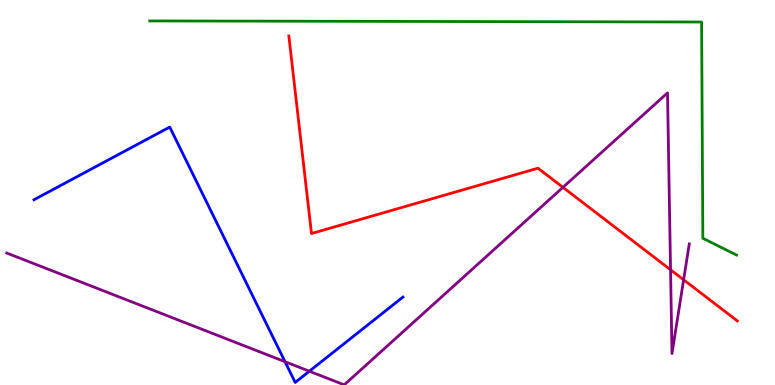[{'lines': ['blue', 'red'], 'intersections': []}, {'lines': ['green', 'red'], 'intersections': []}, {'lines': ['purple', 'red'], 'intersections': [{'x': 7.26, 'y': 5.13}, {'x': 8.65, 'y': 2.99}, {'x': 8.82, 'y': 2.73}]}, {'lines': ['blue', 'green'], 'intersections': []}, {'lines': ['blue', 'purple'], 'intersections': [{'x': 3.68, 'y': 0.605}, {'x': 3.99, 'y': 0.358}]}, {'lines': ['green', 'purple'], 'intersections': []}]